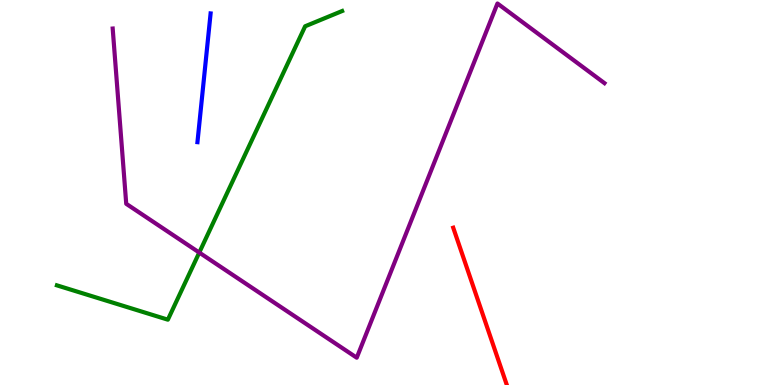[{'lines': ['blue', 'red'], 'intersections': []}, {'lines': ['green', 'red'], 'intersections': []}, {'lines': ['purple', 'red'], 'intersections': []}, {'lines': ['blue', 'green'], 'intersections': []}, {'lines': ['blue', 'purple'], 'intersections': []}, {'lines': ['green', 'purple'], 'intersections': [{'x': 2.57, 'y': 3.44}]}]